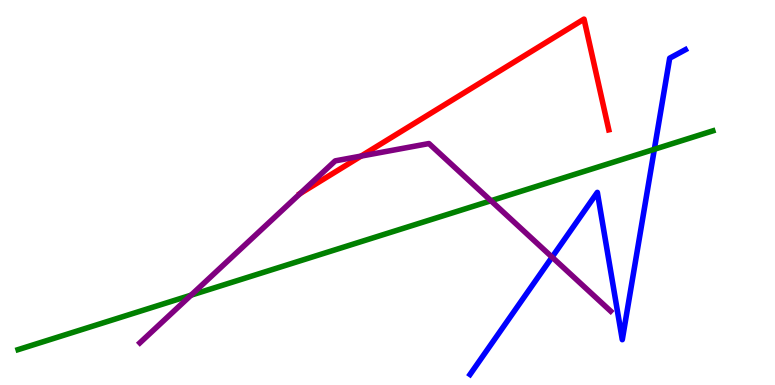[{'lines': ['blue', 'red'], 'intersections': []}, {'lines': ['green', 'red'], 'intersections': []}, {'lines': ['purple', 'red'], 'intersections': [{'x': 3.87, 'y': 4.97}, {'x': 4.66, 'y': 5.95}]}, {'lines': ['blue', 'green'], 'intersections': [{'x': 8.44, 'y': 6.12}]}, {'lines': ['blue', 'purple'], 'intersections': [{'x': 7.12, 'y': 3.32}]}, {'lines': ['green', 'purple'], 'intersections': [{'x': 2.46, 'y': 2.33}, {'x': 6.33, 'y': 4.79}]}]